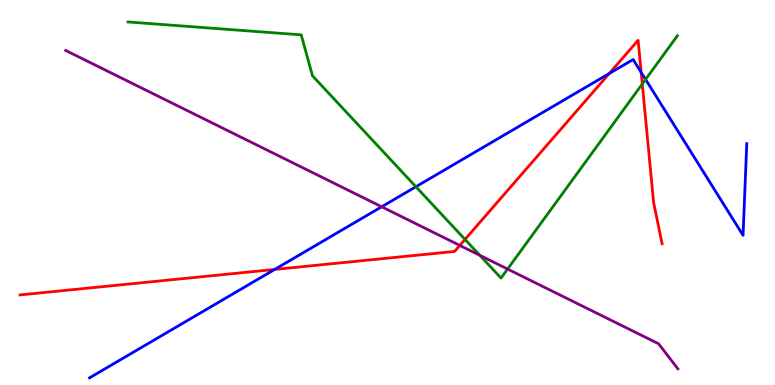[{'lines': ['blue', 'red'], 'intersections': [{'x': 3.54, 'y': 3.0}, {'x': 7.86, 'y': 8.09}, {'x': 8.27, 'y': 8.12}]}, {'lines': ['green', 'red'], 'intersections': [{'x': 6.0, 'y': 3.78}, {'x': 8.29, 'y': 7.82}]}, {'lines': ['purple', 'red'], 'intersections': [{'x': 5.93, 'y': 3.63}]}, {'lines': ['blue', 'green'], 'intersections': [{'x': 5.37, 'y': 5.15}, {'x': 8.33, 'y': 7.94}]}, {'lines': ['blue', 'purple'], 'intersections': [{'x': 4.92, 'y': 4.63}]}, {'lines': ['green', 'purple'], 'intersections': [{'x': 6.19, 'y': 3.37}, {'x': 6.55, 'y': 3.01}]}]